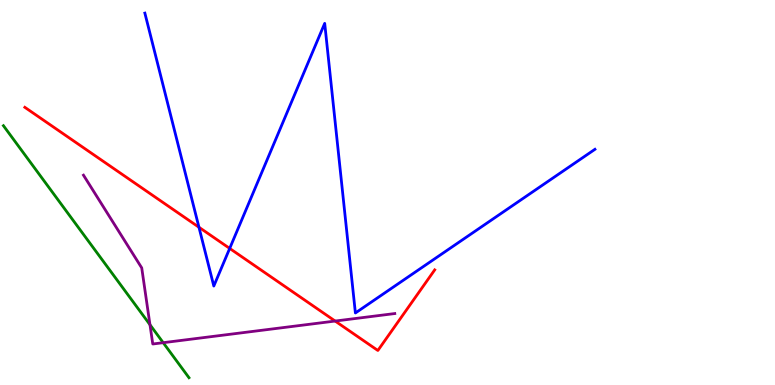[{'lines': ['blue', 'red'], 'intersections': [{'x': 2.57, 'y': 4.1}, {'x': 2.96, 'y': 3.55}]}, {'lines': ['green', 'red'], 'intersections': []}, {'lines': ['purple', 'red'], 'intersections': [{'x': 4.32, 'y': 1.66}]}, {'lines': ['blue', 'green'], 'intersections': []}, {'lines': ['blue', 'purple'], 'intersections': []}, {'lines': ['green', 'purple'], 'intersections': [{'x': 1.94, 'y': 1.57}, {'x': 2.11, 'y': 1.1}]}]